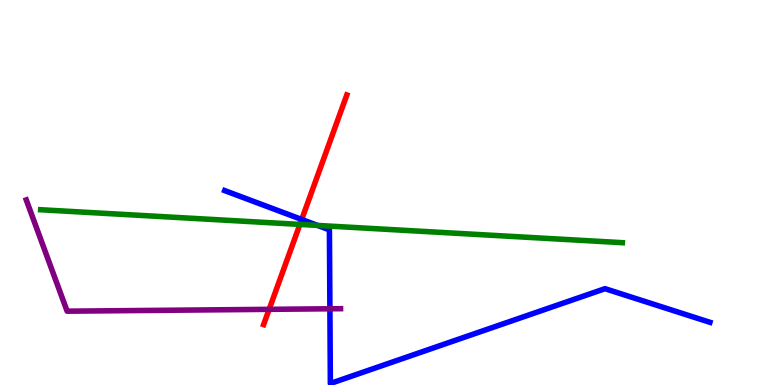[{'lines': ['blue', 'red'], 'intersections': [{'x': 3.89, 'y': 4.3}]}, {'lines': ['green', 'red'], 'intersections': [{'x': 3.87, 'y': 4.17}]}, {'lines': ['purple', 'red'], 'intersections': [{'x': 3.47, 'y': 1.97}]}, {'lines': ['blue', 'green'], 'intersections': [{'x': 4.1, 'y': 4.14}]}, {'lines': ['blue', 'purple'], 'intersections': [{'x': 4.26, 'y': 1.98}]}, {'lines': ['green', 'purple'], 'intersections': []}]